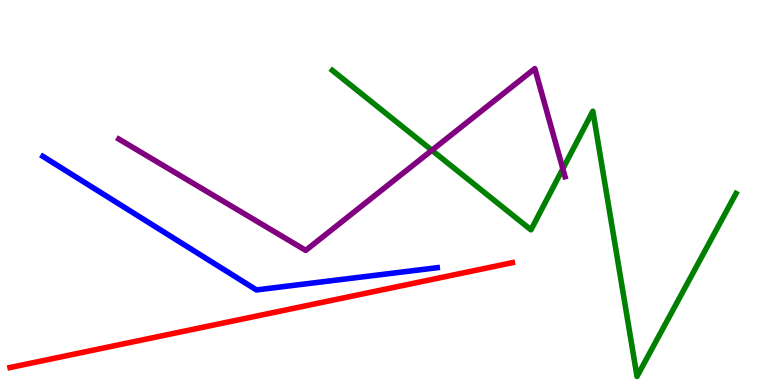[{'lines': ['blue', 'red'], 'intersections': []}, {'lines': ['green', 'red'], 'intersections': []}, {'lines': ['purple', 'red'], 'intersections': []}, {'lines': ['blue', 'green'], 'intersections': []}, {'lines': ['blue', 'purple'], 'intersections': []}, {'lines': ['green', 'purple'], 'intersections': [{'x': 5.57, 'y': 6.1}, {'x': 7.26, 'y': 5.62}]}]